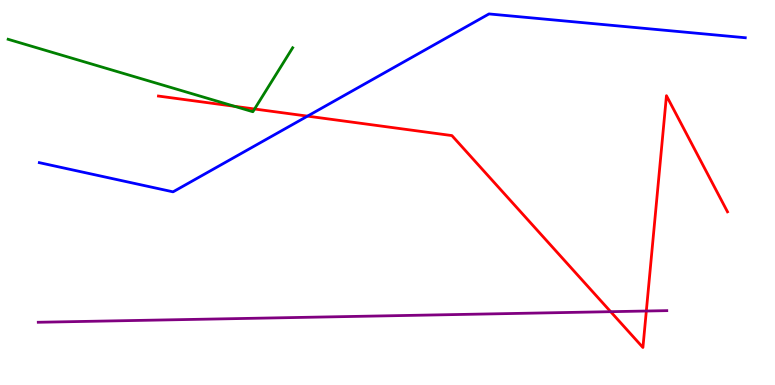[{'lines': ['blue', 'red'], 'intersections': [{'x': 3.97, 'y': 6.98}]}, {'lines': ['green', 'red'], 'intersections': [{'x': 3.03, 'y': 7.24}, {'x': 3.28, 'y': 7.17}]}, {'lines': ['purple', 'red'], 'intersections': [{'x': 7.88, 'y': 1.9}, {'x': 8.34, 'y': 1.92}]}, {'lines': ['blue', 'green'], 'intersections': []}, {'lines': ['blue', 'purple'], 'intersections': []}, {'lines': ['green', 'purple'], 'intersections': []}]